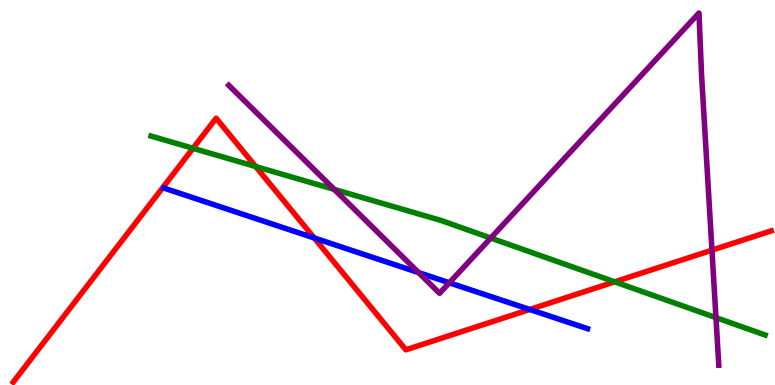[{'lines': ['blue', 'red'], 'intersections': [{'x': 4.05, 'y': 3.82}, {'x': 6.84, 'y': 1.96}]}, {'lines': ['green', 'red'], 'intersections': [{'x': 2.49, 'y': 6.15}, {'x': 3.3, 'y': 5.67}, {'x': 7.93, 'y': 2.68}]}, {'lines': ['purple', 'red'], 'intersections': [{'x': 9.19, 'y': 3.5}]}, {'lines': ['blue', 'green'], 'intersections': []}, {'lines': ['blue', 'purple'], 'intersections': [{'x': 5.4, 'y': 2.92}, {'x': 5.8, 'y': 2.65}]}, {'lines': ['green', 'purple'], 'intersections': [{'x': 4.31, 'y': 5.08}, {'x': 6.33, 'y': 3.82}, {'x': 9.24, 'y': 1.75}]}]